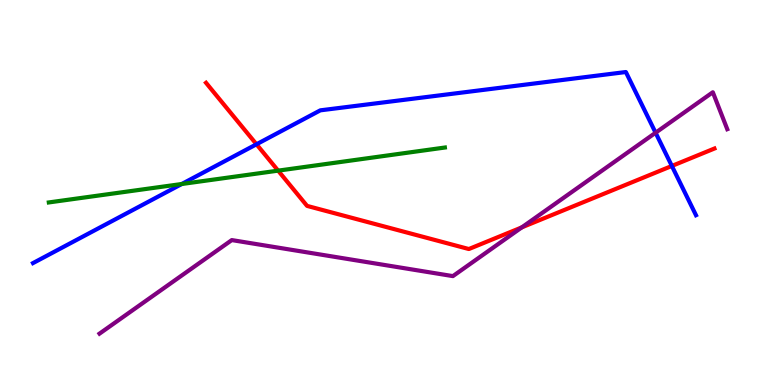[{'lines': ['blue', 'red'], 'intersections': [{'x': 3.31, 'y': 6.25}, {'x': 8.67, 'y': 5.69}]}, {'lines': ['green', 'red'], 'intersections': [{'x': 3.59, 'y': 5.57}]}, {'lines': ['purple', 'red'], 'intersections': [{'x': 6.73, 'y': 4.09}]}, {'lines': ['blue', 'green'], 'intersections': [{'x': 2.35, 'y': 5.22}]}, {'lines': ['blue', 'purple'], 'intersections': [{'x': 8.46, 'y': 6.55}]}, {'lines': ['green', 'purple'], 'intersections': []}]